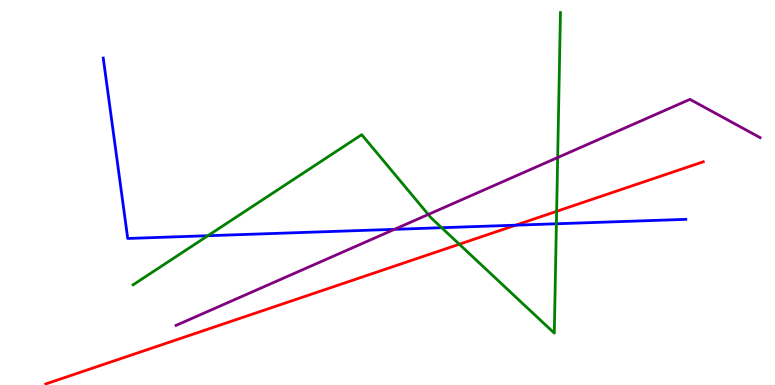[{'lines': ['blue', 'red'], 'intersections': [{'x': 6.65, 'y': 4.15}]}, {'lines': ['green', 'red'], 'intersections': [{'x': 5.93, 'y': 3.66}, {'x': 7.18, 'y': 4.51}]}, {'lines': ['purple', 'red'], 'intersections': []}, {'lines': ['blue', 'green'], 'intersections': [{'x': 2.68, 'y': 3.88}, {'x': 5.7, 'y': 4.09}, {'x': 7.18, 'y': 4.19}]}, {'lines': ['blue', 'purple'], 'intersections': [{'x': 5.09, 'y': 4.04}]}, {'lines': ['green', 'purple'], 'intersections': [{'x': 5.53, 'y': 4.43}, {'x': 7.2, 'y': 5.91}]}]